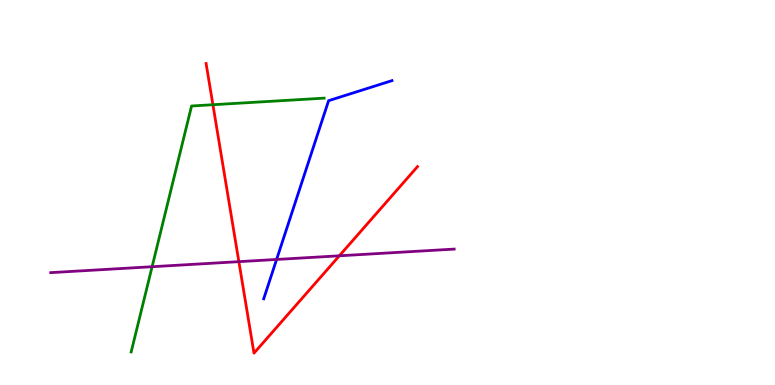[{'lines': ['blue', 'red'], 'intersections': []}, {'lines': ['green', 'red'], 'intersections': [{'x': 2.75, 'y': 7.28}]}, {'lines': ['purple', 'red'], 'intersections': [{'x': 3.08, 'y': 3.2}, {'x': 4.38, 'y': 3.36}]}, {'lines': ['blue', 'green'], 'intersections': []}, {'lines': ['blue', 'purple'], 'intersections': [{'x': 3.57, 'y': 3.26}]}, {'lines': ['green', 'purple'], 'intersections': [{'x': 1.96, 'y': 3.07}]}]